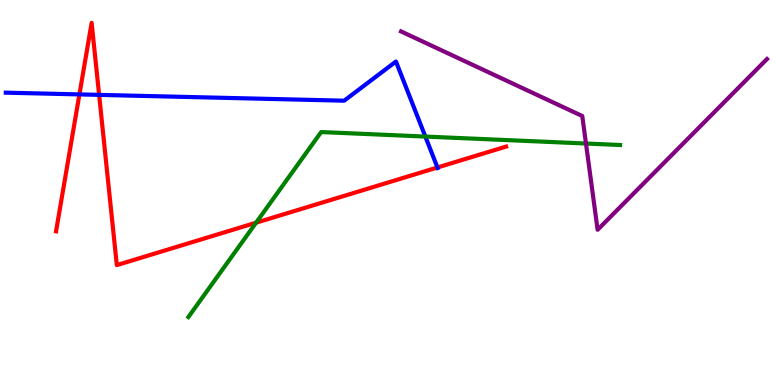[{'lines': ['blue', 'red'], 'intersections': [{'x': 1.02, 'y': 7.55}, {'x': 1.28, 'y': 7.54}, {'x': 5.64, 'y': 5.65}]}, {'lines': ['green', 'red'], 'intersections': [{'x': 3.3, 'y': 4.22}]}, {'lines': ['purple', 'red'], 'intersections': []}, {'lines': ['blue', 'green'], 'intersections': [{'x': 5.49, 'y': 6.45}]}, {'lines': ['blue', 'purple'], 'intersections': []}, {'lines': ['green', 'purple'], 'intersections': [{'x': 7.56, 'y': 6.27}]}]